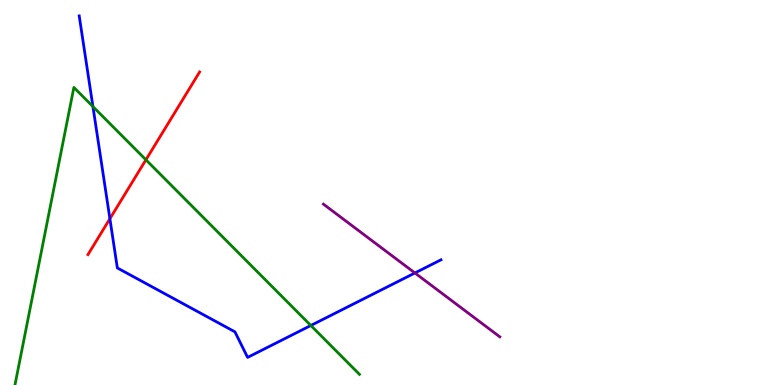[{'lines': ['blue', 'red'], 'intersections': [{'x': 1.42, 'y': 4.32}]}, {'lines': ['green', 'red'], 'intersections': [{'x': 1.88, 'y': 5.85}]}, {'lines': ['purple', 'red'], 'intersections': []}, {'lines': ['blue', 'green'], 'intersections': [{'x': 1.2, 'y': 7.23}, {'x': 4.01, 'y': 1.55}]}, {'lines': ['blue', 'purple'], 'intersections': [{'x': 5.35, 'y': 2.91}]}, {'lines': ['green', 'purple'], 'intersections': []}]